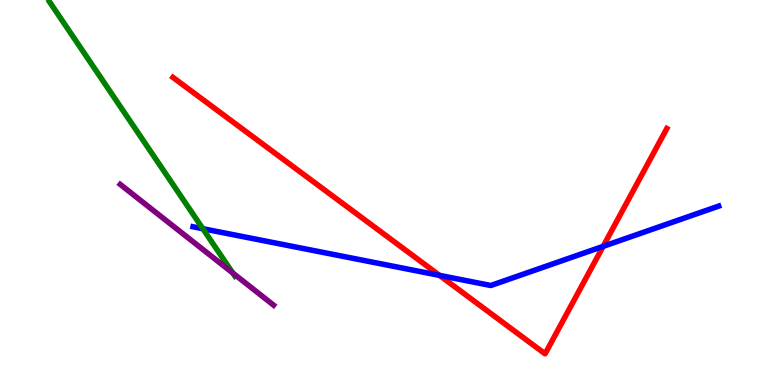[{'lines': ['blue', 'red'], 'intersections': [{'x': 5.67, 'y': 2.85}, {'x': 7.78, 'y': 3.6}]}, {'lines': ['green', 'red'], 'intersections': []}, {'lines': ['purple', 'red'], 'intersections': []}, {'lines': ['blue', 'green'], 'intersections': [{'x': 2.62, 'y': 4.06}]}, {'lines': ['blue', 'purple'], 'intersections': []}, {'lines': ['green', 'purple'], 'intersections': [{'x': 3.0, 'y': 2.91}]}]